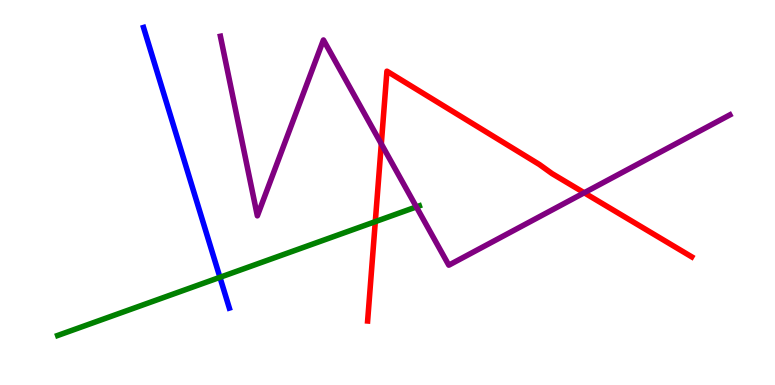[{'lines': ['blue', 'red'], 'intersections': []}, {'lines': ['green', 'red'], 'intersections': [{'x': 4.84, 'y': 4.24}]}, {'lines': ['purple', 'red'], 'intersections': [{'x': 4.92, 'y': 6.26}, {'x': 7.54, 'y': 4.99}]}, {'lines': ['blue', 'green'], 'intersections': [{'x': 2.84, 'y': 2.8}]}, {'lines': ['blue', 'purple'], 'intersections': []}, {'lines': ['green', 'purple'], 'intersections': [{'x': 5.37, 'y': 4.63}]}]